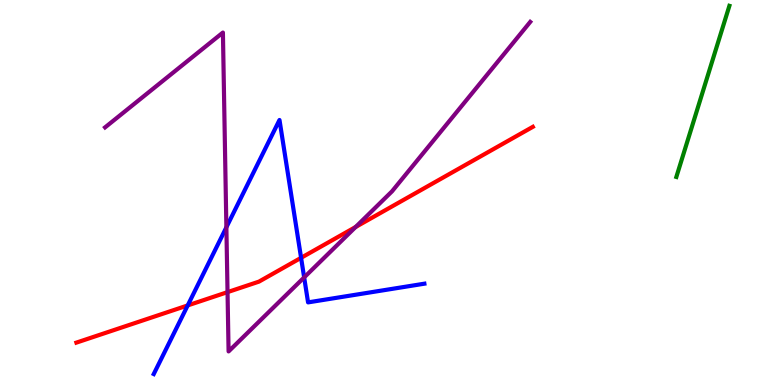[{'lines': ['blue', 'red'], 'intersections': [{'x': 2.42, 'y': 2.07}, {'x': 3.88, 'y': 3.3}]}, {'lines': ['green', 'red'], 'intersections': []}, {'lines': ['purple', 'red'], 'intersections': [{'x': 2.94, 'y': 2.41}, {'x': 4.59, 'y': 4.1}]}, {'lines': ['blue', 'green'], 'intersections': []}, {'lines': ['blue', 'purple'], 'intersections': [{'x': 2.92, 'y': 4.1}, {'x': 3.92, 'y': 2.79}]}, {'lines': ['green', 'purple'], 'intersections': []}]